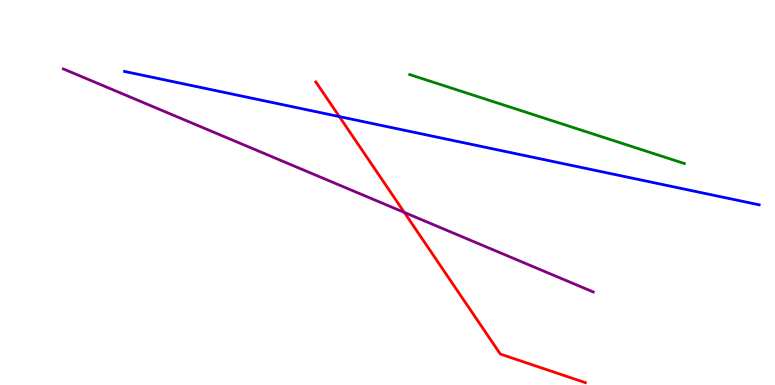[{'lines': ['blue', 'red'], 'intersections': [{'x': 4.38, 'y': 6.97}]}, {'lines': ['green', 'red'], 'intersections': []}, {'lines': ['purple', 'red'], 'intersections': [{'x': 5.22, 'y': 4.48}]}, {'lines': ['blue', 'green'], 'intersections': []}, {'lines': ['blue', 'purple'], 'intersections': []}, {'lines': ['green', 'purple'], 'intersections': []}]